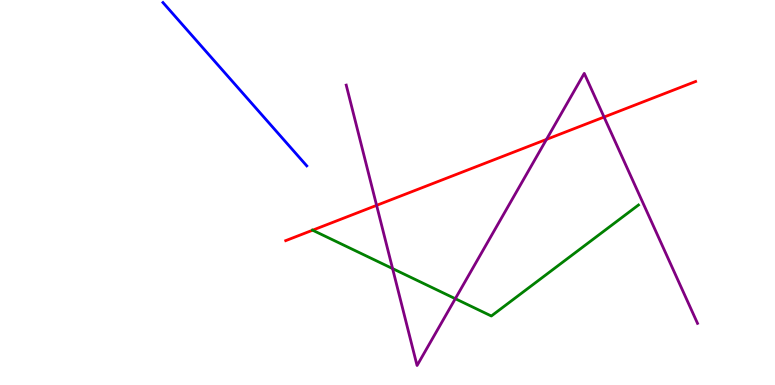[{'lines': ['blue', 'red'], 'intersections': []}, {'lines': ['green', 'red'], 'intersections': [{'x': 4.03, 'y': 4.02}]}, {'lines': ['purple', 'red'], 'intersections': [{'x': 4.86, 'y': 4.67}, {'x': 7.05, 'y': 6.38}, {'x': 7.79, 'y': 6.96}]}, {'lines': ['blue', 'green'], 'intersections': []}, {'lines': ['blue', 'purple'], 'intersections': []}, {'lines': ['green', 'purple'], 'intersections': [{'x': 5.07, 'y': 3.02}, {'x': 5.87, 'y': 2.24}]}]